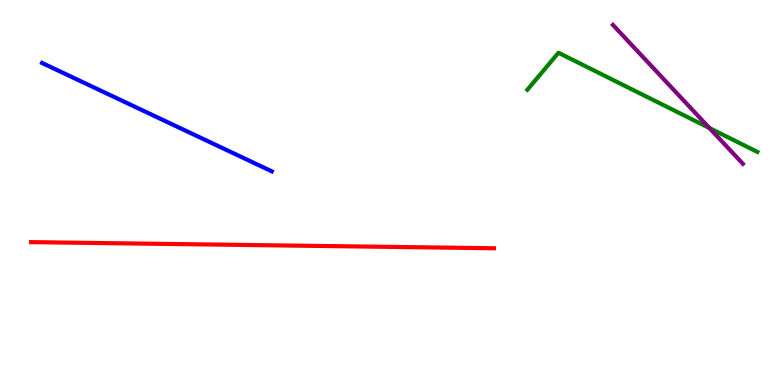[{'lines': ['blue', 'red'], 'intersections': []}, {'lines': ['green', 'red'], 'intersections': []}, {'lines': ['purple', 'red'], 'intersections': []}, {'lines': ['blue', 'green'], 'intersections': []}, {'lines': ['blue', 'purple'], 'intersections': []}, {'lines': ['green', 'purple'], 'intersections': [{'x': 9.15, 'y': 6.68}]}]